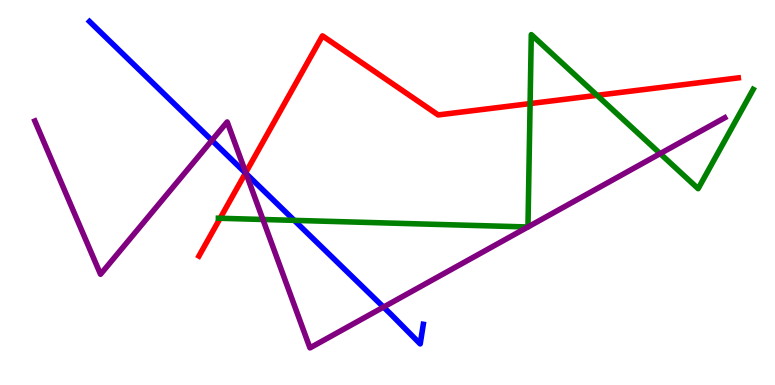[{'lines': ['blue', 'red'], 'intersections': [{'x': 3.17, 'y': 5.51}]}, {'lines': ['green', 'red'], 'intersections': [{'x': 2.84, 'y': 4.33}, {'x': 6.84, 'y': 7.31}, {'x': 7.7, 'y': 7.52}]}, {'lines': ['purple', 'red'], 'intersections': [{'x': 3.17, 'y': 5.52}]}, {'lines': ['blue', 'green'], 'intersections': [{'x': 3.8, 'y': 4.28}]}, {'lines': ['blue', 'purple'], 'intersections': [{'x': 2.73, 'y': 6.35}, {'x': 3.18, 'y': 5.49}, {'x': 4.95, 'y': 2.02}]}, {'lines': ['green', 'purple'], 'intersections': [{'x': 3.39, 'y': 4.3}, {'x': 6.81, 'y': 4.1}, {'x': 6.81, 'y': 4.11}, {'x': 8.52, 'y': 6.01}]}]